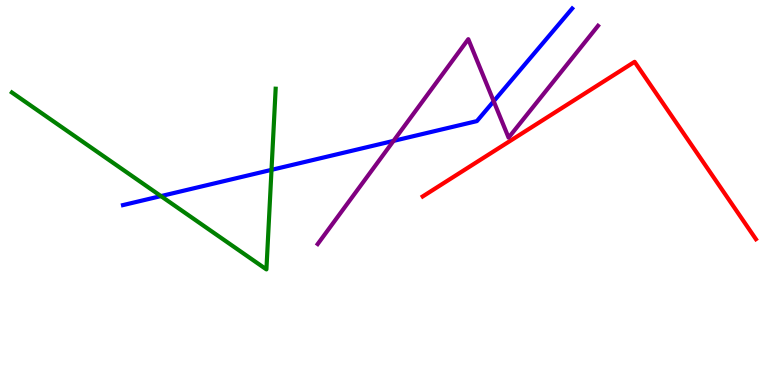[{'lines': ['blue', 'red'], 'intersections': []}, {'lines': ['green', 'red'], 'intersections': []}, {'lines': ['purple', 'red'], 'intersections': []}, {'lines': ['blue', 'green'], 'intersections': [{'x': 2.08, 'y': 4.91}, {'x': 3.5, 'y': 5.59}]}, {'lines': ['blue', 'purple'], 'intersections': [{'x': 5.08, 'y': 6.34}, {'x': 6.37, 'y': 7.37}]}, {'lines': ['green', 'purple'], 'intersections': []}]